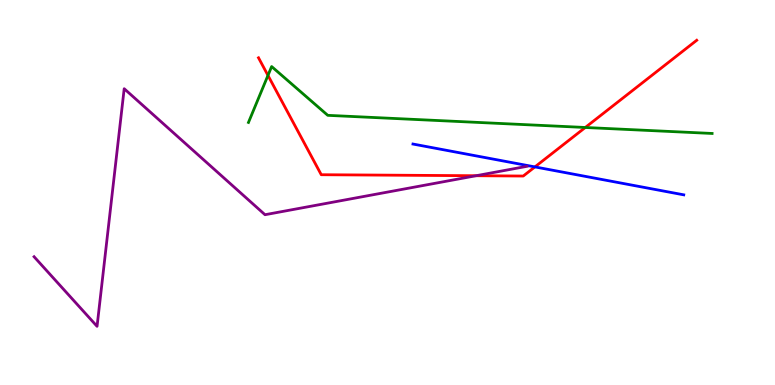[{'lines': ['blue', 'red'], 'intersections': [{'x': 6.9, 'y': 5.66}]}, {'lines': ['green', 'red'], 'intersections': [{'x': 3.46, 'y': 8.04}, {'x': 7.55, 'y': 6.69}]}, {'lines': ['purple', 'red'], 'intersections': [{'x': 6.14, 'y': 5.44}]}, {'lines': ['blue', 'green'], 'intersections': []}, {'lines': ['blue', 'purple'], 'intersections': []}, {'lines': ['green', 'purple'], 'intersections': []}]